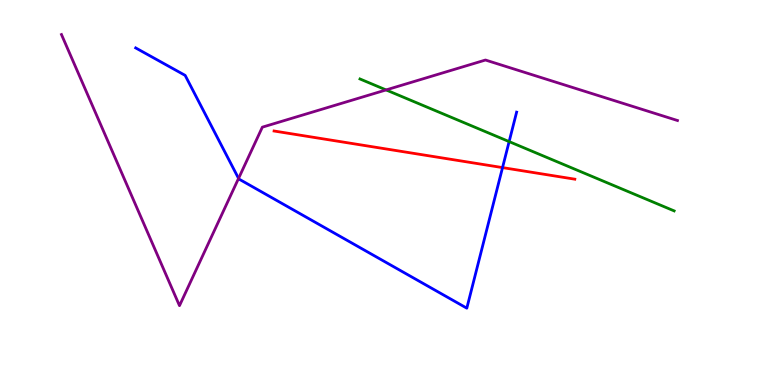[{'lines': ['blue', 'red'], 'intersections': [{'x': 6.48, 'y': 5.65}]}, {'lines': ['green', 'red'], 'intersections': []}, {'lines': ['purple', 'red'], 'intersections': []}, {'lines': ['blue', 'green'], 'intersections': [{'x': 6.57, 'y': 6.32}]}, {'lines': ['blue', 'purple'], 'intersections': [{'x': 3.08, 'y': 5.37}]}, {'lines': ['green', 'purple'], 'intersections': [{'x': 4.98, 'y': 7.66}]}]